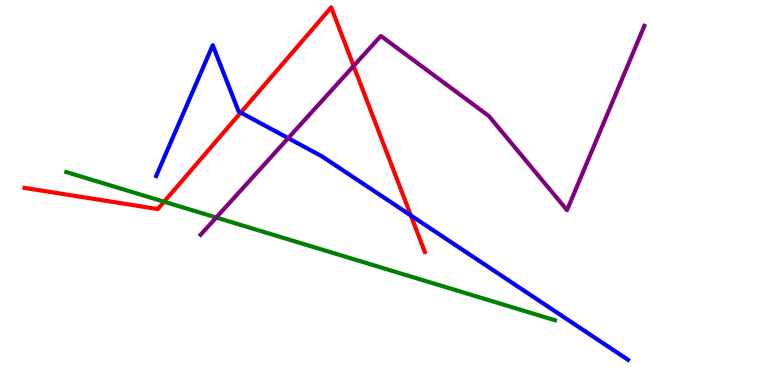[{'lines': ['blue', 'red'], 'intersections': [{'x': 3.11, 'y': 7.08}, {'x': 5.3, 'y': 4.4}]}, {'lines': ['green', 'red'], 'intersections': [{'x': 2.12, 'y': 4.76}]}, {'lines': ['purple', 'red'], 'intersections': [{'x': 4.56, 'y': 8.29}]}, {'lines': ['blue', 'green'], 'intersections': []}, {'lines': ['blue', 'purple'], 'intersections': [{'x': 3.72, 'y': 6.41}]}, {'lines': ['green', 'purple'], 'intersections': [{'x': 2.79, 'y': 4.35}]}]